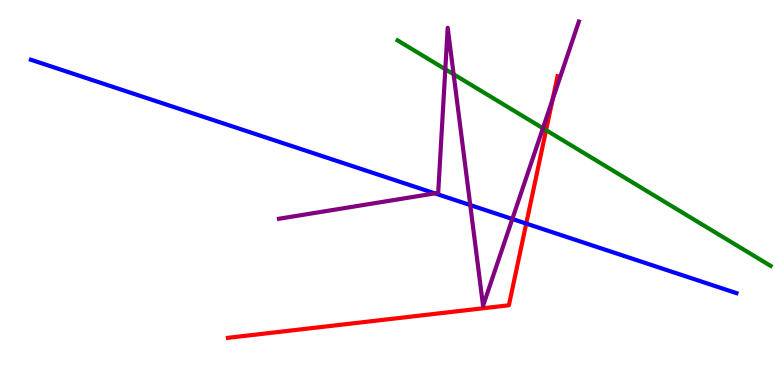[{'lines': ['blue', 'red'], 'intersections': [{'x': 6.79, 'y': 4.19}]}, {'lines': ['green', 'red'], 'intersections': [{'x': 7.05, 'y': 6.62}]}, {'lines': ['purple', 'red'], 'intersections': [{'x': 7.13, 'y': 7.42}]}, {'lines': ['blue', 'green'], 'intersections': []}, {'lines': ['blue', 'purple'], 'intersections': [{'x': 5.61, 'y': 4.98}, {'x': 6.07, 'y': 4.67}, {'x': 6.61, 'y': 4.31}]}, {'lines': ['green', 'purple'], 'intersections': [{'x': 5.75, 'y': 8.2}, {'x': 5.85, 'y': 8.07}, {'x': 7.01, 'y': 6.67}]}]